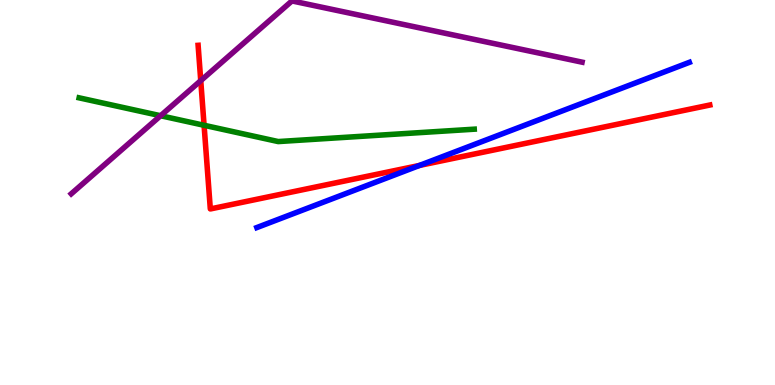[{'lines': ['blue', 'red'], 'intersections': [{'x': 5.41, 'y': 5.7}]}, {'lines': ['green', 'red'], 'intersections': [{'x': 2.63, 'y': 6.75}]}, {'lines': ['purple', 'red'], 'intersections': [{'x': 2.59, 'y': 7.91}]}, {'lines': ['blue', 'green'], 'intersections': []}, {'lines': ['blue', 'purple'], 'intersections': []}, {'lines': ['green', 'purple'], 'intersections': [{'x': 2.07, 'y': 6.99}]}]